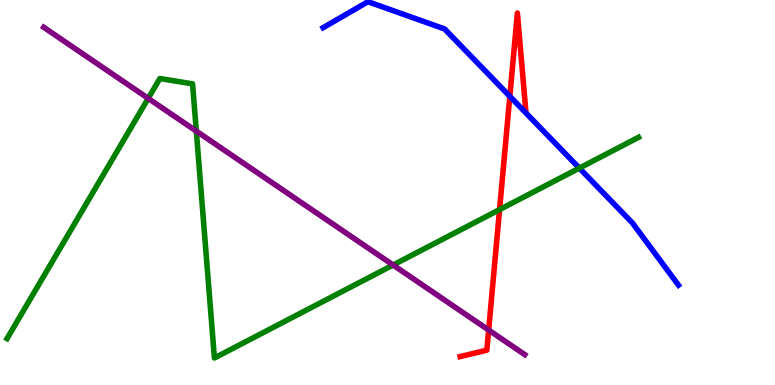[{'lines': ['blue', 'red'], 'intersections': [{'x': 6.58, 'y': 7.5}]}, {'lines': ['green', 'red'], 'intersections': [{'x': 6.45, 'y': 4.56}]}, {'lines': ['purple', 'red'], 'intersections': [{'x': 6.31, 'y': 1.43}]}, {'lines': ['blue', 'green'], 'intersections': [{'x': 7.48, 'y': 5.63}]}, {'lines': ['blue', 'purple'], 'intersections': []}, {'lines': ['green', 'purple'], 'intersections': [{'x': 1.91, 'y': 7.44}, {'x': 2.53, 'y': 6.59}, {'x': 5.07, 'y': 3.12}]}]